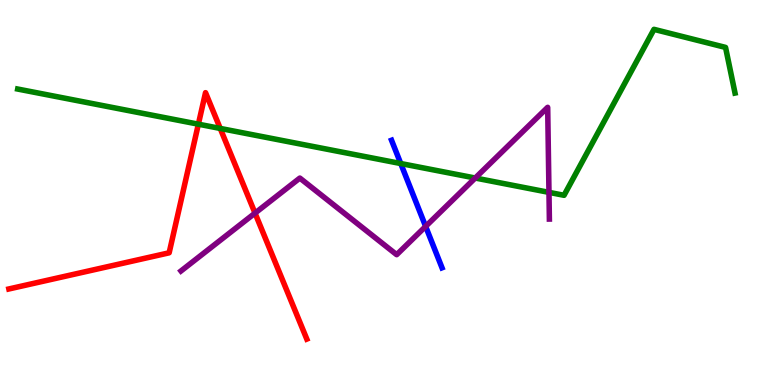[{'lines': ['blue', 'red'], 'intersections': []}, {'lines': ['green', 'red'], 'intersections': [{'x': 2.56, 'y': 6.77}, {'x': 2.84, 'y': 6.66}]}, {'lines': ['purple', 'red'], 'intersections': [{'x': 3.29, 'y': 4.46}]}, {'lines': ['blue', 'green'], 'intersections': [{'x': 5.17, 'y': 5.75}]}, {'lines': ['blue', 'purple'], 'intersections': [{'x': 5.49, 'y': 4.12}]}, {'lines': ['green', 'purple'], 'intersections': [{'x': 6.13, 'y': 5.38}, {'x': 7.08, 'y': 5.0}]}]